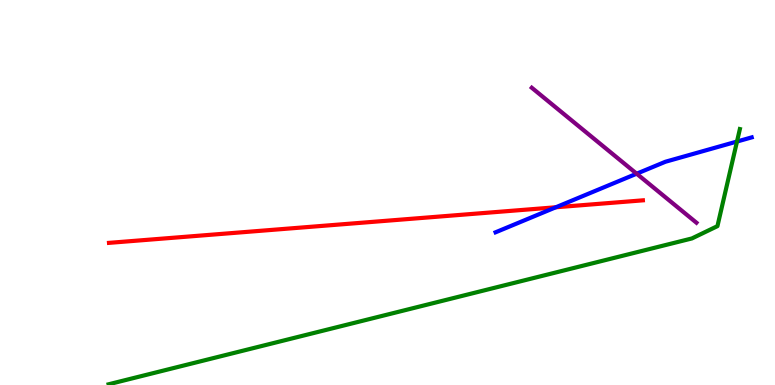[{'lines': ['blue', 'red'], 'intersections': [{'x': 7.17, 'y': 4.62}]}, {'lines': ['green', 'red'], 'intersections': []}, {'lines': ['purple', 'red'], 'intersections': []}, {'lines': ['blue', 'green'], 'intersections': [{'x': 9.51, 'y': 6.32}]}, {'lines': ['blue', 'purple'], 'intersections': [{'x': 8.21, 'y': 5.49}]}, {'lines': ['green', 'purple'], 'intersections': []}]